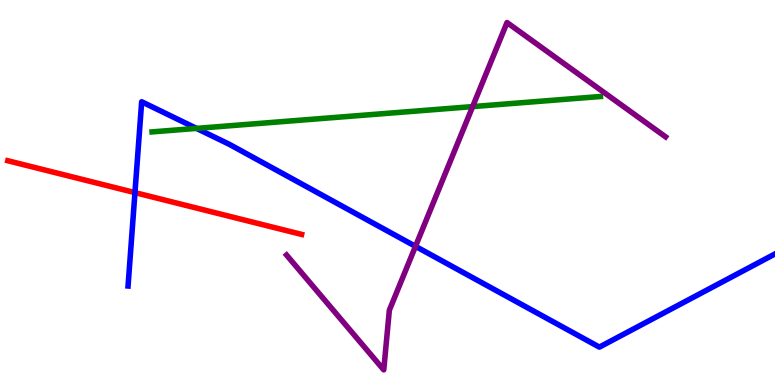[{'lines': ['blue', 'red'], 'intersections': [{'x': 1.74, 'y': 5.0}]}, {'lines': ['green', 'red'], 'intersections': []}, {'lines': ['purple', 'red'], 'intersections': []}, {'lines': ['blue', 'green'], 'intersections': [{'x': 2.54, 'y': 6.67}]}, {'lines': ['blue', 'purple'], 'intersections': [{'x': 5.36, 'y': 3.6}]}, {'lines': ['green', 'purple'], 'intersections': [{'x': 6.1, 'y': 7.23}]}]